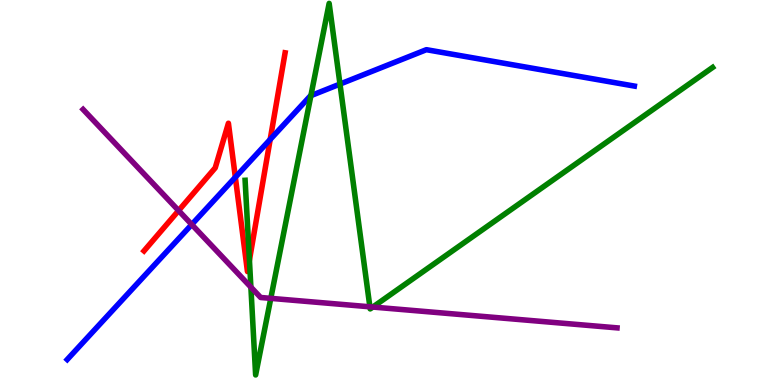[{'lines': ['blue', 'red'], 'intersections': [{'x': 3.04, 'y': 5.4}, {'x': 3.49, 'y': 6.38}]}, {'lines': ['green', 'red'], 'intersections': [{'x': 3.22, 'y': 3.24}]}, {'lines': ['purple', 'red'], 'intersections': [{'x': 2.3, 'y': 4.53}]}, {'lines': ['blue', 'green'], 'intersections': [{'x': 4.01, 'y': 7.52}, {'x': 4.39, 'y': 7.82}]}, {'lines': ['blue', 'purple'], 'intersections': [{'x': 2.47, 'y': 4.17}]}, {'lines': ['green', 'purple'], 'intersections': [{'x': 3.24, 'y': 2.54}, {'x': 3.49, 'y': 2.25}, {'x': 4.77, 'y': 2.03}, {'x': 4.81, 'y': 2.02}]}]